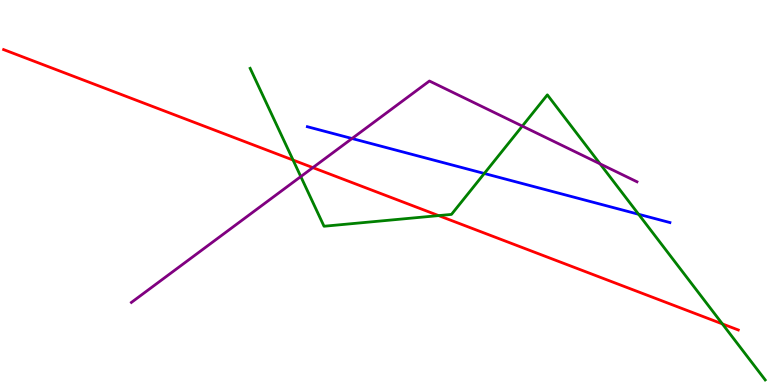[{'lines': ['blue', 'red'], 'intersections': []}, {'lines': ['green', 'red'], 'intersections': [{'x': 3.78, 'y': 5.84}, {'x': 5.66, 'y': 4.4}, {'x': 9.32, 'y': 1.59}]}, {'lines': ['purple', 'red'], 'intersections': [{'x': 4.04, 'y': 5.65}]}, {'lines': ['blue', 'green'], 'intersections': [{'x': 6.25, 'y': 5.49}, {'x': 8.24, 'y': 4.43}]}, {'lines': ['blue', 'purple'], 'intersections': [{'x': 4.54, 'y': 6.4}]}, {'lines': ['green', 'purple'], 'intersections': [{'x': 3.88, 'y': 5.41}, {'x': 6.74, 'y': 6.72}, {'x': 7.74, 'y': 5.74}]}]